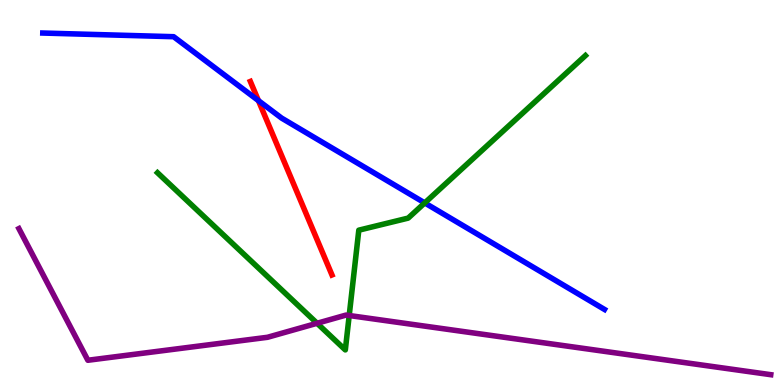[{'lines': ['blue', 'red'], 'intersections': [{'x': 3.33, 'y': 7.39}]}, {'lines': ['green', 'red'], 'intersections': []}, {'lines': ['purple', 'red'], 'intersections': []}, {'lines': ['blue', 'green'], 'intersections': [{'x': 5.48, 'y': 4.73}]}, {'lines': ['blue', 'purple'], 'intersections': []}, {'lines': ['green', 'purple'], 'intersections': [{'x': 4.09, 'y': 1.6}, {'x': 4.51, 'y': 1.8}]}]